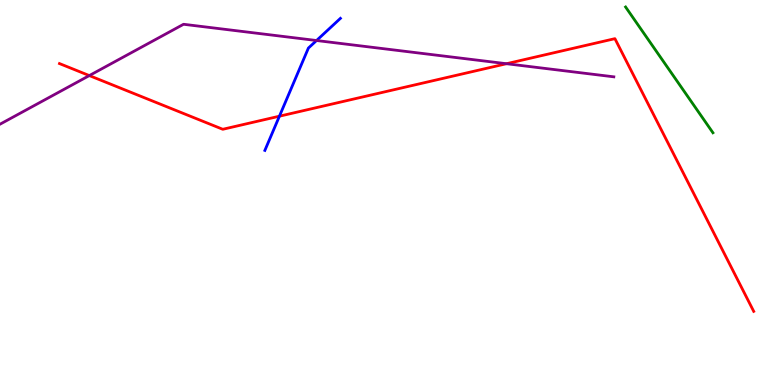[{'lines': ['blue', 'red'], 'intersections': [{'x': 3.61, 'y': 6.98}]}, {'lines': ['green', 'red'], 'intersections': []}, {'lines': ['purple', 'red'], 'intersections': [{'x': 1.15, 'y': 8.04}, {'x': 6.54, 'y': 8.34}]}, {'lines': ['blue', 'green'], 'intersections': []}, {'lines': ['blue', 'purple'], 'intersections': [{'x': 4.08, 'y': 8.95}]}, {'lines': ['green', 'purple'], 'intersections': []}]